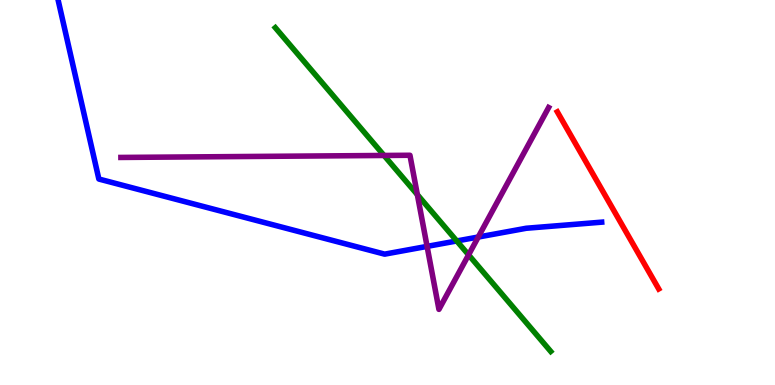[{'lines': ['blue', 'red'], 'intersections': []}, {'lines': ['green', 'red'], 'intersections': []}, {'lines': ['purple', 'red'], 'intersections': []}, {'lines': ['blue', 'green'], 'intersections': [{'x': 5.89, 'y': 3.74}]}, {'lines': ['blue', 'purple'], 'intersections': [{'x': 5.51, 'y': 3.6}, {'x': 6.17, 'y': 3.84}]}, {'lines': ['green', 'purple'], 'intersections': [{'x': 4.96, 'y': 5.96}, {'x': 5.39, 'y': 4.94}, {'x': 6.05, 'y': 3.38}]}]